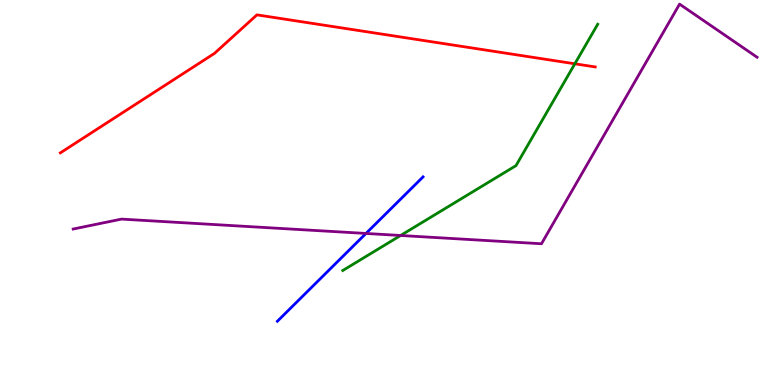[{'lines': ['blue', 'red'], 'intersections': []}, {'lines': ['green', 'red'], 'intersections': [{'x': 7.42, 'y': 8.34}]}, {'lines': ['purple', 'red'], 'intersections': []}, {'lines': ['blue', 'green'], 'intersections': []}, {'lines': ['blue', 'purple'], 'intersections': [{'x': 4.72, 'y': 3.94}]}, {'lines': ['green', 'purple'], 'intersections': [{'x': 5.17, 'y': 3.88}]}]